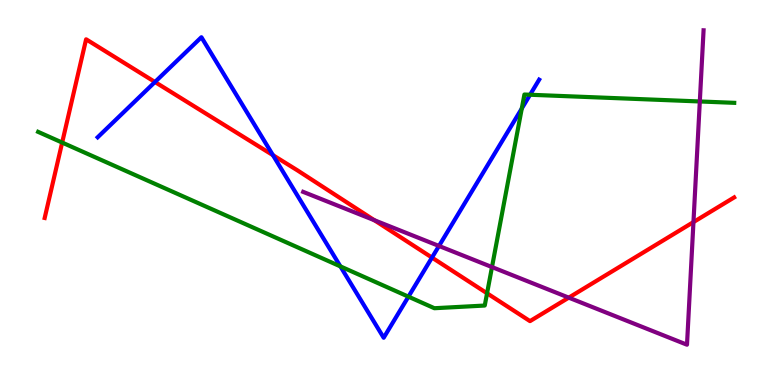[{'lines': ['blue', 'red'], 'intersections': [{'x': 2.0, 'y': 7.87}, {'x': 3.52, 'y': 5.97}, {'x': 5.57, 'y': 3.31}]}, {'lines': ['green', 'red'], 'intersections': [{'x': 0.802, 'y': 6.3}, {'x': 6.28, 'y': 2.38}]}, {'lines': ['purple', 'red'], 'intersections': [{'x': 4.83, 'y': 4.28}, {'x': 7.34, 'y': 2.27}, {'x': 8.95, 'y': 4.23}]}, {'lines': ['blue', 'green'], 'intersections': [{'x': 4.39, 'y': 3.08}, {'x': 5.27, 'y': 2.29}, {'x': 6.73, 'y': 7.18}, {'x': 6.84, 'y': 7.54}]}, {'lines': ['blue', 'purple'], 'intersections': [{'x': 5.66, 'y': 3.61}]}, {'lines': ['green', 'purple'], 'intersections': [{'x': 6.35, 'y': 3.06}, {'x': 9.03, 'y': 7.36}]}]